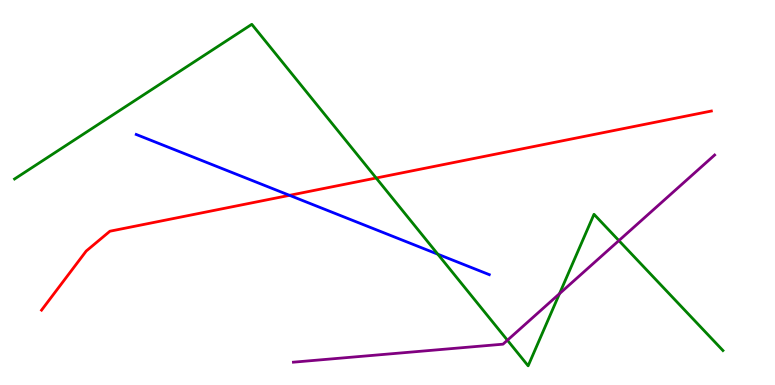[{'lines': ['blue', 'red'], 'intersections': [{'x': 3.74, 'y': 4.93}]}, {'lines': ['green', 'red'], 'intersections': [{'x': 4.85, 'y': 5.38}]}, {'lines': ['purple', 'red'], 'intersections': []}, {'lines': ['blue', 'green'], 'intersections': [{'x': 5.65, 'y': 3.4}]}, {'lines': ['blue', 'purple'], 'intersections': []}, {'lines': ['green', 'purple'], 'intersections': [{'x': 6.55, 'y': 1.16}, {'x': 7.22, 'y': 2.37}, {'x': 7.99, 'y': 3.75}]}]